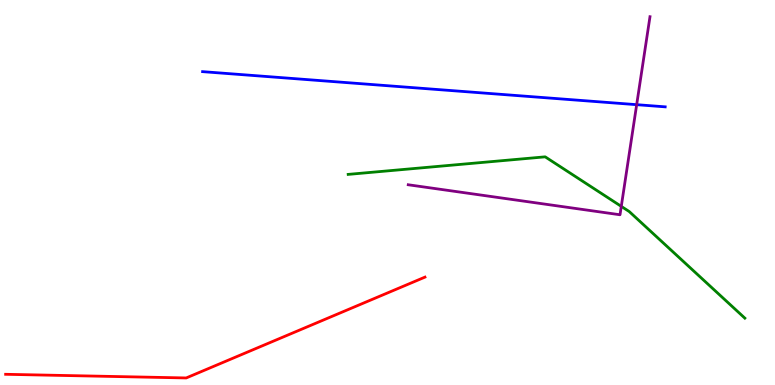[{'lines': ['blue', 'red'], 'intersections': []}, {'lines': ['green', 'red'], 'intersections': []}, {'lines': ['purple', 'red'], 'intersections': []}, {'lines': ['blue', 'green'], 'intersections': []}, {'lines': ['blue', 'purple'], 'intersections': [{'x': 8.22, 'y': 7.28}]}, {'lines': ['green', 'purple'], 'intersections': [{'x': 8.02, 'y': 4.64}]}]